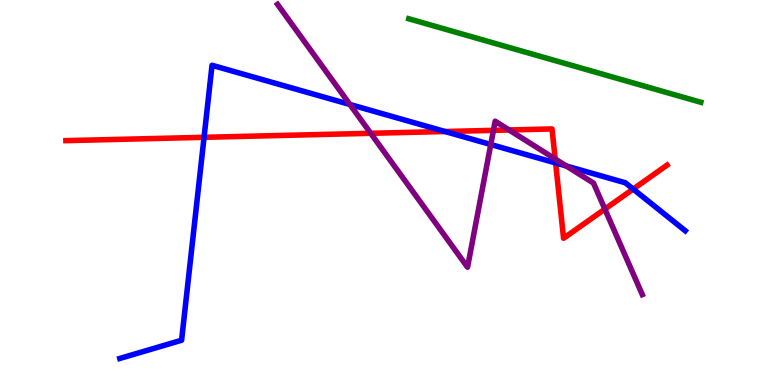[{'lines': ['blue', 'red'], 'intersections': [{'x': 2.63, 'y': 6.43}, {'x': 5.74, 'y': 6.58}, {'x': 7.17, 'y': 5.77}, {'x': 8.17, 'y': 5.09}]}, {'lines': ['green', 'red'], 'intersections': []}, {'lines': ['purple', 'red'], 'intersections': [{'x': 4.78, 'y': 6.54}, {'x': 6.37, 'y': 6.61}, {'x': 6.57, 'y': 6.62}, {'x': 7.16, 'y': 5.87}, {'x': 7.8, 'y': 4.57}]}, {'lines': ['blue', 'green'], 'intersections': []}, {'lines': ['blue', 'purple'], 'intersections': [{'x': 4.51, 'y': 7.29}, {'x': 6.33, 'y': 6.25}, {'x': 7.31, 'y': 5.69}]}, {'lines': ['green', 'purple'], 'intersections': []}]